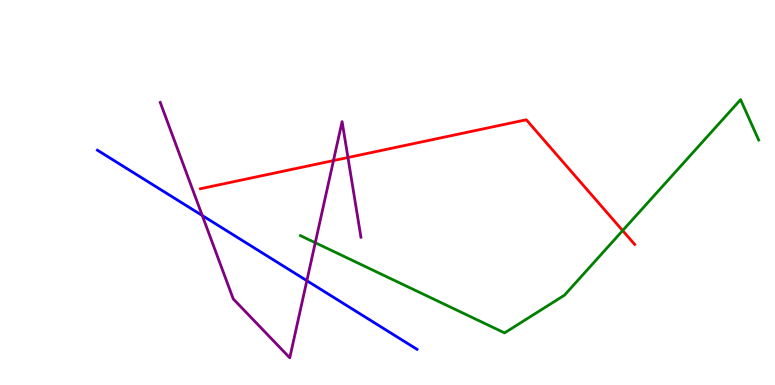[{'lines': ['blue', 'red'], 'intersections': []}, {'lines': ['green', 'red'], 'intersections': [{'x': 8.03, 'y': 4.01}]}, {'lines': ['purple', 'red'], 'intersections': [{'x': 4.3, 'y': 5.83}, {'x': 4.49, 'y': 5.91}]}, {'lines': ['blue', 'green'], 'intersections': []}, {'lines': ['blue', 'purple'], 'intersections': [{'x': 2.61, 'y': 4.4}, {'x': 3.96, 'y': 2.71}]}, {'lines': ['green', 'purple'], 'intersections': [{'x': 4.07, 'y': 3.7}]}]